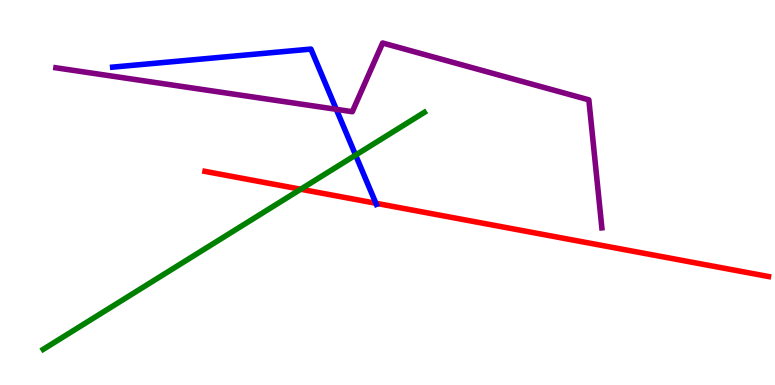[{'lines': ['blue', 'red'], 'intersections': [{'x': 4.85, 'y': 4.72}]}, {'lines': ['green', 'red'], 'intersections': [{'x': 3.88, 'y': 5.08}]}, {'lines': ['purple', 'red'], 'intersections': []}, {'lines': ['blue', 'green'], 'intersections': [{'x': 4.59, 'y': 5.97}]}, {'lines': ['blue', 'purple'], 'intersections': [{'x': 4.34, 'y': 7.16}]}, {'lines': ['green', 'purple'], 'intersections': []}]